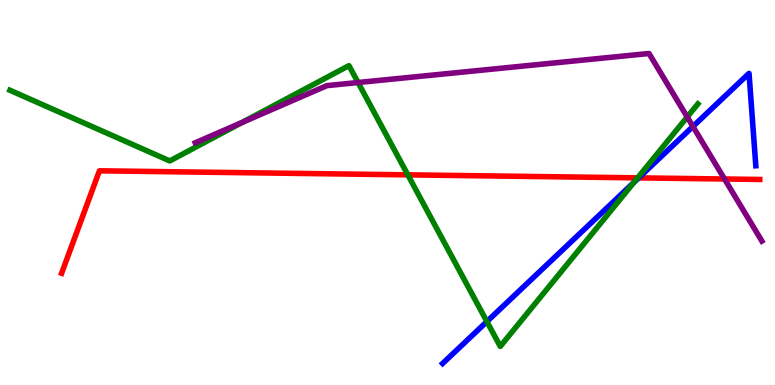[{'lines': ['blue', 'red'], 'intersections': [{'x': 8.24, 'y': 5.38}]}, {'lines': ['green', 'red'], 'intersections': [{'x': 5.26, 'y': 5.46}, {'x': 8.23, 'y': 5.38}]}, {'lines': ['purple', 'red'], 'intersections': [{'x': 9.35, 'y': 5.35}]}, {'lines': ['blue', 'green'], 'intersections': [{'x': 6.28, 'y': 1.65}, {'x': 8.18, 'y': 5.27}]}, {'lines': ['blue', 'purple'], 'intersections': [{'x': 8.94, 'y': 6.71}]}, {'lines': ['green', 'purple'], 'intersections': [{'x': 3.12, 'y': 6.82}, {'x': 4.62, 'y': 7.86}, {'x': 8.87, 'y': 6.96}]}]